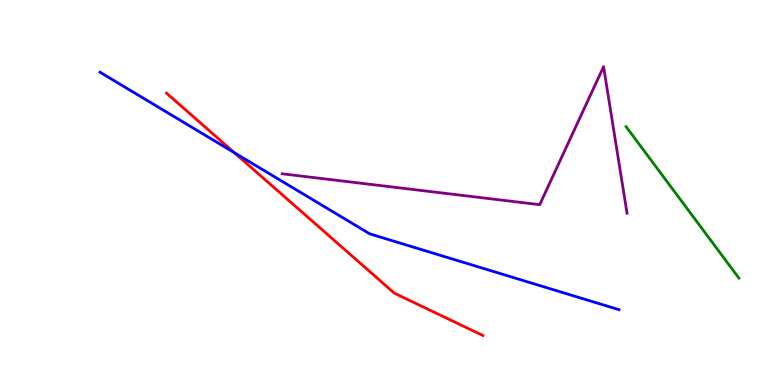[{'lines': ['blue', 'red'], 'intersections': [{'x': 3.02, 'y': 6.03}]}, {'lines': ['green', 'red'], 'intersections': []}, {'lines': ['purple', 'red'], 'intersections': []}, {'lines': ['blue', 'green'], 'intersections': []}, {'lines': ['blue', 'purple'], 'intersections': []}, {'lines': ['green', 'purple'], 'intersections': []}]